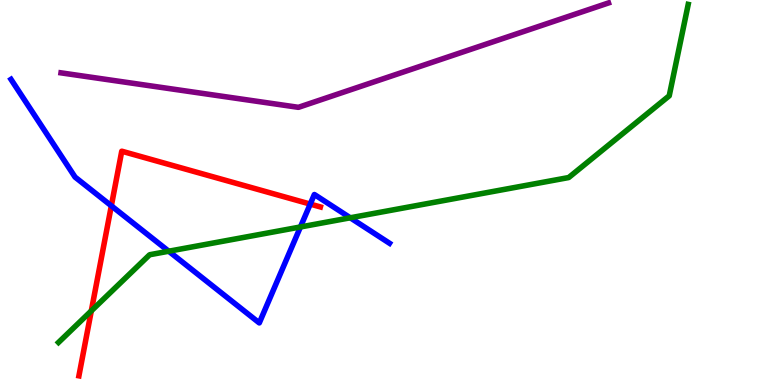[{'lines': ['blue', 'red'], 'intersections': [{'x': 1.44, 'y': 4.65}, {'x': 4.0, 'y': 4.7}]}, {'lines': ['green', 'red'], 'intersections': [{'x': 1.18, 'y': 1.93}]}, {'lines': ['purple', 'red'], 'intersections': []}, {'lines': ['blue', 'green'], 'intersections': [{'x': 2.18, 'y': 3.47}, {'x': 3.88, 'y': 4.1}, {'x': 4.52, 'y': 4.34}]}, {'lines': ['blue', 'purple'], 'intersections': []}, {'lines': ['green', 'purple'], 'intersections': []}]